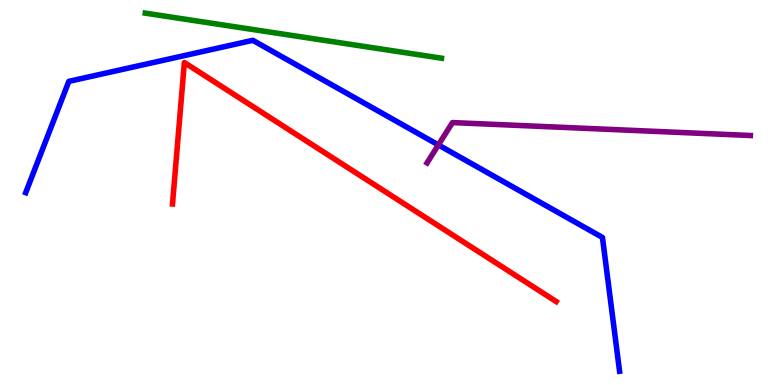[{'lines': ['blue', 'red'], 'intersections': []}, {'lines': ['green', 'red'], 'intersections': []}, {'lines': ['purple', 'red'], 'intersections': []}, {'lines': ['blue', 'green'], 'intersections': []}, {'lines': ['blue', 'purple'], 'intersections': [{'x': 5.66, 'y': 6.24}]}, {'lines': ['green', 'purple'], 'intersections': []}]